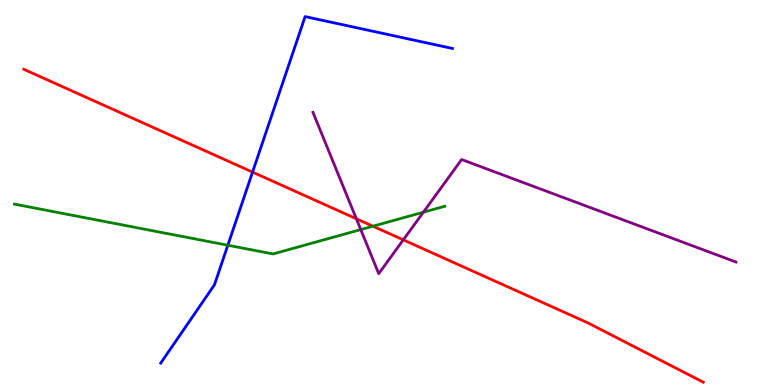[{'lines': ['blue', 'red'], 'intersections': [{'x': 3.26, 'y': 5.53}]}, {'lines': ['green', 'red'], 'intersections': [{'x': 4.81, 'y': 4.12}]}, {'lines': ['purple', 'red'], 'intersections': [{'x': 4.6, 'y': 4.32}, {'x': 5.2, 'y': 3.77}]}, {'lines': ['blue', 'green'], 'intersections': [{'x': 2.94, 'y': 3.63}]}, {'lines': ['blue', 'purple'], 'intersections': []}, {'lines': ['green', 'purple'], 'intersections': [{'x': 4.66, 'y': 4.04}, {'x': 5.46, 'y': 4.49}]}]